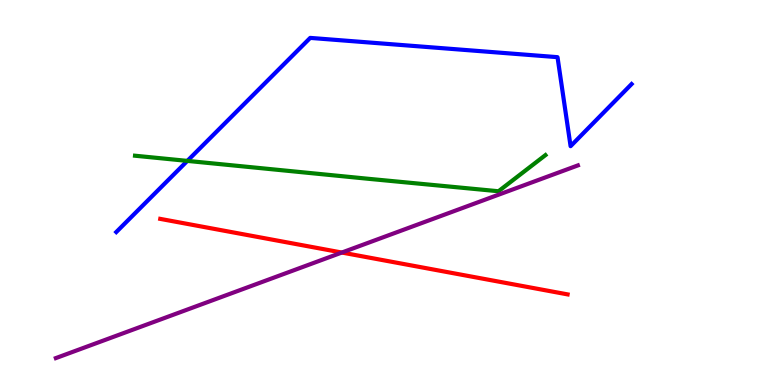[{'lines': ['blue', 'red'], 'intersections': []}, {'lines': ['green', 'red'], 'intersections': []}, {'lines': ['purple', 'red'], 'intersections': [{'x': 4.41, 'y': 3.44}]}, {'lines': ['blue', 'green'], 'intersections': [{'x': 2.42, 'y': 5.82}]}, {'lines': ['blue', 'purple'], 'intersections': []}, {'lines': ['green', 'purple'], 'intersections': []}]